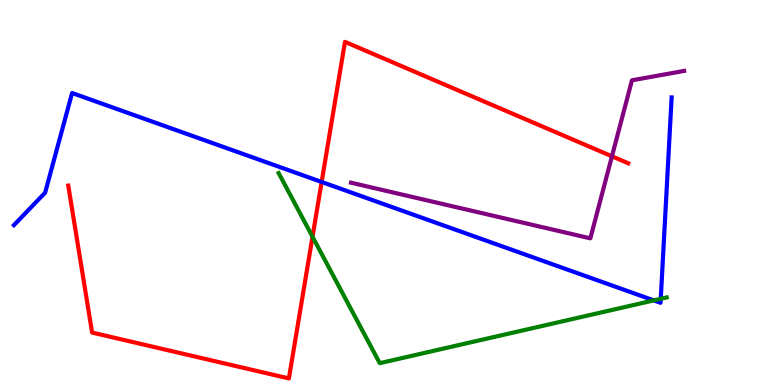[{'lines': ['blue', 'red'], 'intersections': [{'x': 4.15, 'y': 5.27}]}, {'lines': ['green', 'red'], 'intersections': [{'x': 4.03, 'y': 3.85}]}, {'lines': ['purple', 'red'], 'intersections': [{'x': 7.9, 'y': 5.94}]}, {'lines': ['blue', 'green'], 'intersections': [{'x': 8.44, 'y': 2.2}, {'x': 8.53, 'y': 2.24}]}, {'lines': ['blue', 'purple'], 'intersections': []}, {'lines': ['green', 'purple'], 'intersections': []}]